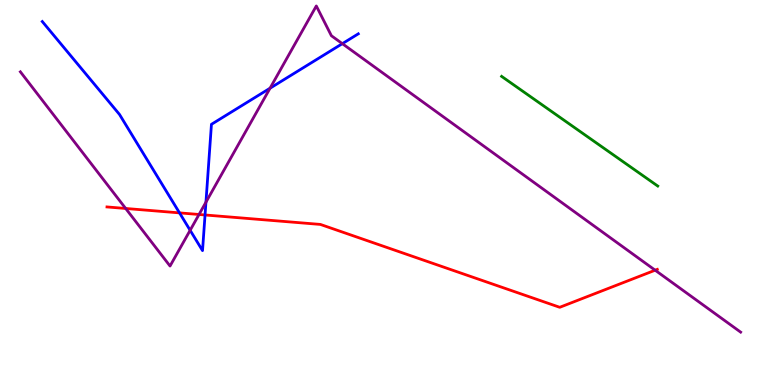[{'lines': ['blue', 'red'], 'intersections': [{'x': 2.32, 'y': 4.47}, {'x': 2.65, 'y': 4.42}]}, {'lines': ['green', 'red'], 'intersections': []}, {'lines': ['purple', 'red'], 'intersections': [{'x': 1.62, 'y': 4.59}, {'x': 2.57, 'y': 4.43}, {'x': 8.45, 'y': 2.98}]}, {'lines': ['blue', 'green'], 'intersections': []}, {'lines': ['blue', 'purple'], 'intersections': [{'x': 2.45, 'y': 4.02}, {'x': 2.66, 'y': 4.75}, {'x': 3.48, 'y': 7.71}, {'x': 4.42, 'y': 8.87}]}, {'lines': ['green', 'purple'], 'intersections': []}]